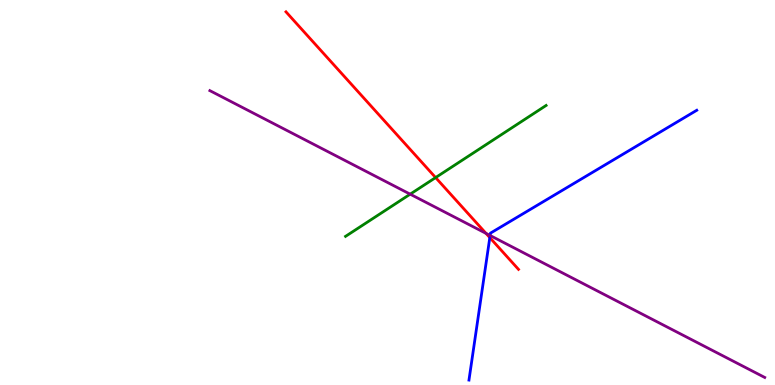[{'lines': ['blue', 'red'], 'intersections': [{'x': 6.32, 'y': 3.83}]}, {'lines': ['green', 'red'], 'intersections': [{'x': 5.62, 'y': 5.39}]}, {'lines': ['purple', 'red'], 'intersections': [{'x': 6.27, 'y': 3.94}]}, {'lines': ['blue', 'green'], 'intersections': []}, {'lines': ['blue', 'purple'], 'intersections': [{'x': 6.32, 'y': 3.88}]}, {'lines': ['green', 'purple'], 'intersections': [{'x': 5.29, 'y': 4.96}]}]